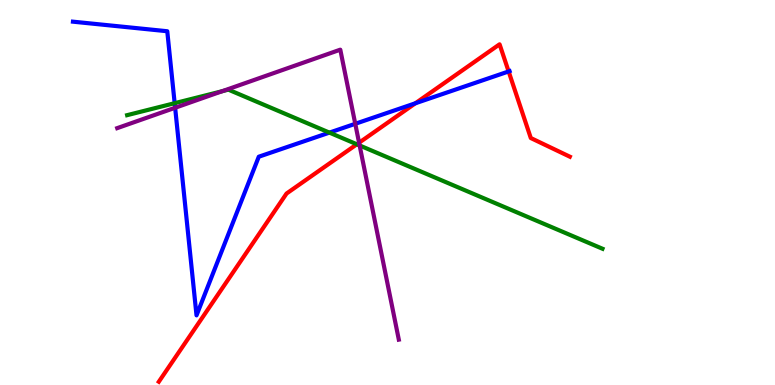[{'lines': ['blue', 'red'], 'intersections': [{'x': 5.36, 'y': 7.32}, {'x': 6.56, 'y': 8.14}]}, {'lines': ['green', 'red'], 'intersections': [{'x': 4.6, 'y': 6.25}]}, {'lines': ['purple', 'red'], 'intersections': [{'x': 4.63, 'y': 6.29}]}, {'lines': ['blue', 'green'], 'intersections': [{'x': 2.25, 'y': 7.32}, {'x': 4.25, 'y': 6.56}]}, {'lines': ['blue', 'purple'], 'intersections': [{'x': 2.26, 'y': 7.2}, {'x': 4.58, 'y': 6.78}]}, {'lines': ['green', 'purple'], 'intersections': [{'x': 2.87, 'y': 7.63}, {'x': 4.64, 'y': 6.22}]}]